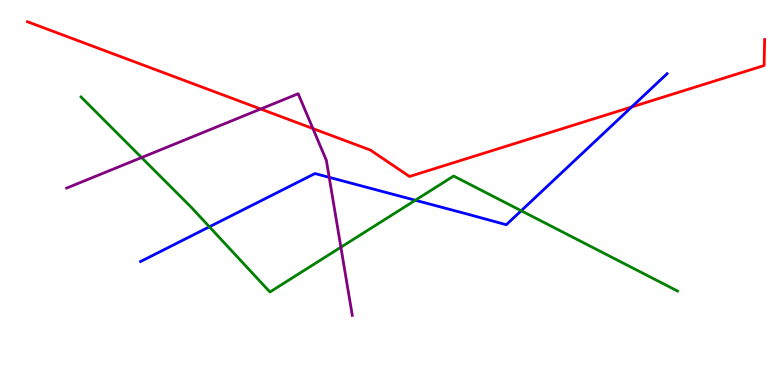[{'lines': ['blue', 'red'], 'intersections': [{'x': 8.15, 'y': 7.22}]}, {'lines': ['green', 'red'], 'intersections': []}, {'lines': ['purple', 'red'], 'intersections': [{'x': 3.36, 'y': 7.17}, {'x': 4.04, 'y': 6.66}]}, {'lines': ['blue', 'green'], 'intersections': [{'x': 2.7, 'y': 4.11}, {'x': 5.36, 'y': 4.8}, {'x': 6.73, 'y': 4.53}]}, {'lines': ['blue', 'purple'], 'intersections': [{'x': 4.25, 'y': 5.39}]}, {'lines': ['green', 'purple'], 'intersections': [{'x': 1.83, 'y': 5.91}, {'x': 4.4, 'y': 3.58}]}]